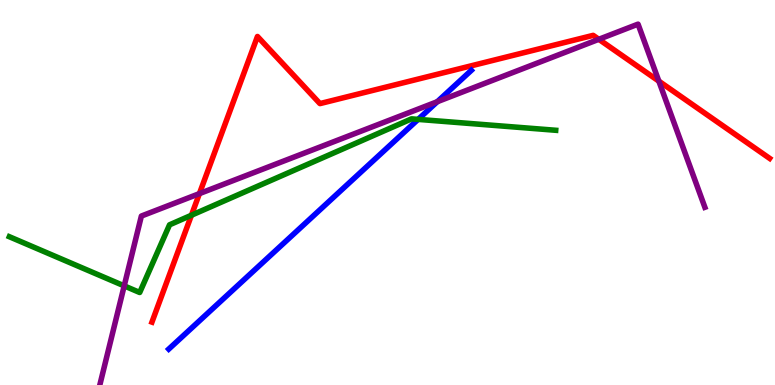[{'lines': ['blue', 'red'], 'intersections': []}, {'lines': ['green', 'red'], 'intersections': [{'x': 2.47, 'y': 4.41}]}, {'lines': ['purple', 'red'], 'intersections': [{'x': 2.57, 'y': 4.97}, {'x': 7.73, 'y': 8.98}, {'x': 8.5, 'y': 7.89}]}, {'lines': ['blue', 'green'], 'intersections': [{'x': 5.4, 'y': 6.9}]}, {'lines': ['blue', 'purple'], 'intersections': [{'x': 5.64, 'y': 7.36}]}, {'lines': ['green', 'purple'], 'intersections': [{'x': 1.6, 'y': 2.57}]}]